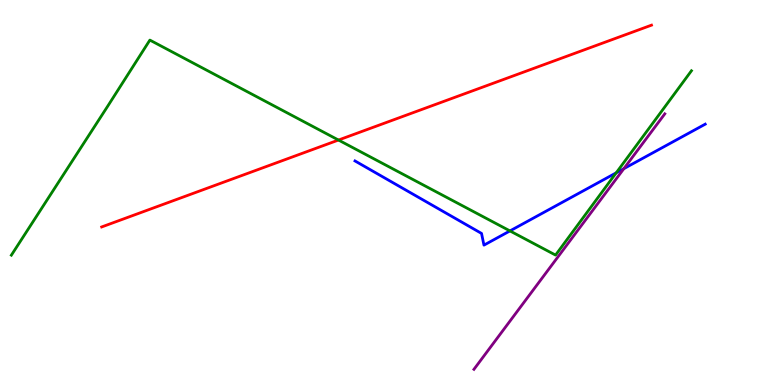[{'lines': ['blue', 'red'], 'intersections': []}, {'lines': ['green', 'red'], 'intersections': [{'x': 4.37, 'y': 6.36}]}, {'lines': ['purple', 'red'], 'intersections': []}, {'lines': ['blue', 'green'], 'intersections': [{'x': 6.58, 'y': 4.0}, {'x': 7.95, 'y': 5.51}]}, {'lines': ['blue', 'purple'], 'intersections': [{'x': 8.05, 'y': 5.62}]}, {'lines': ['green', 'purple'], 'intersections': []}]